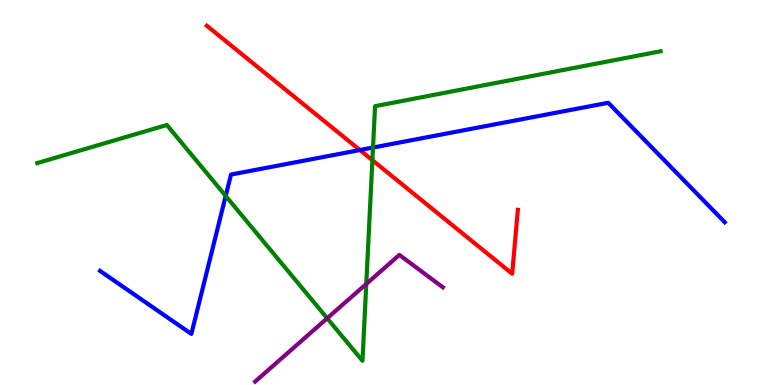[{'lines': ['blue', 'red'], 'intersections': [{'x': 4.64, 'y': 6.1}]}, {'lines': ['green', 'red'], 'intersections': [{'x': 4.81, 'y': 5.84}]}, {'lines': ['purple', 'red'], 'intersections': []}, {'lines': ['blue', 'green'], 'intersections': [{'x': 2.91, 'y': 4.91}, {'x': 4.81, 'y': 6.17}]}, {'lines': ['blue', 'purple'], 'intersections': []}, {'lines': ['green', 'purple'], 'intersections': [{'x': 4.22, 'y': 1.73}, {'x': 4.73, 'y': 2.62}]}]